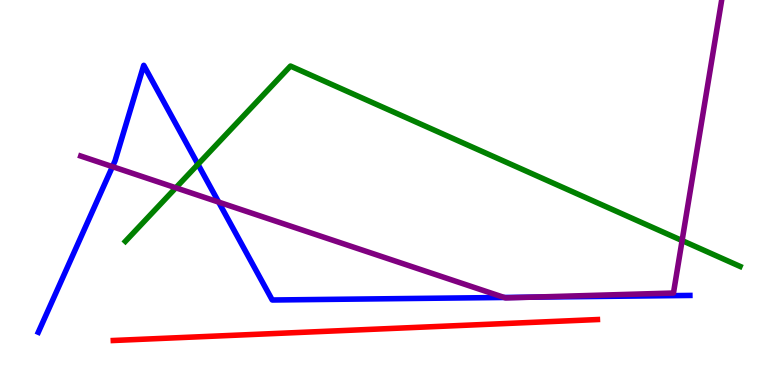[{'lines': ['blue', 'red'], 'intersections': []}, {'lines': ['green', 'red'], 'intersections': []}, {'lines': ['purple', 'red'], 'intersections': []}, {'lines': ['blue', 'green'], 'intersections': [{'x': 2.55, 'y': 5.73}]}, {'lines': ['blue', 'purple'], 'intersections': [{'x': 1.45, 'y': 5.67}, {'x': 2.82, 'y': 4.75}, {'x': 6.51, 'y': 2.27}, {'x': 6.86, 'y': 2.28}]}, {'lines': ['green', 'purple'], 'intersections': [{'x': 2.27, 'y': 5.12}, {'x': 8.8, 'y': 3.75}]}]